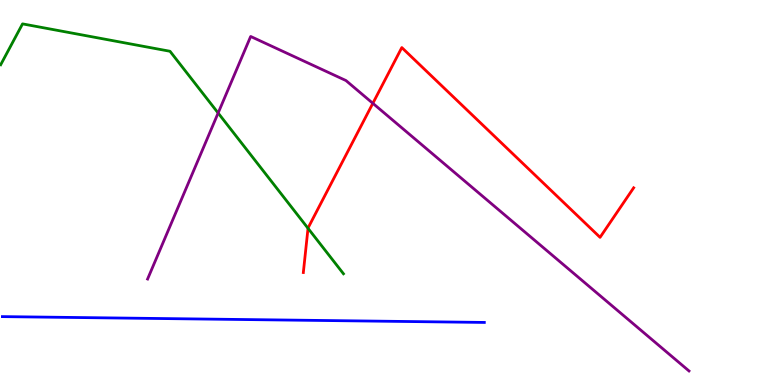[{'lines': ['blue', 'red'], 'intersections': []}, {'lines': ['green', 'red'], 'intersections': [{'x': 3.97, 'y': 4.07}]}, {'lines': ['purple', 'red'], 'intersections': [{'x': 4.81, 'y': 7.32}]}, {'lines': ['blue', 'green'], 'intersections': []}, {'lines': ['blue', 'purple'], 'intersections': []}, {'lines': ['green', 'purple'], 'intersections': [{'x': 2.81, 'y': 7.06}]}]